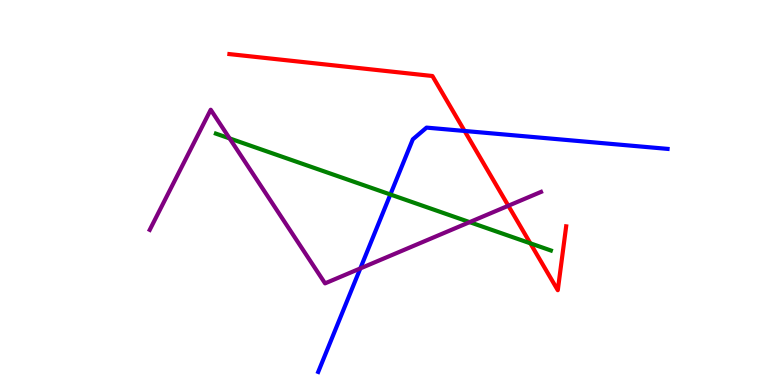[{'lines': ['blue', 'red'], 'intersections': [{'x': 5.99, 'y': 6.6}]}, {'lines': ['green', 'red'], 'intersections': [{'x': 6.84, 'y': 3.68}]}, {'lines': ['purple', 'red'], 'intersections': [{'x': 6.56, 'y': 4.66}]}, {'lines': ['blue', 'green'], 'intersections': [{'x': 5.04, 'y': 4.95}]}, {'lines': ['blue', 'purple'], 'intersections': [{'x': 4.65, 'y': 3.03}]}, {'lines': ['green', 'purple'], 'intersections': [{'x': 2.96, 'y': 6.41}, {'x': 6.06, 'y': 4.23}]}]